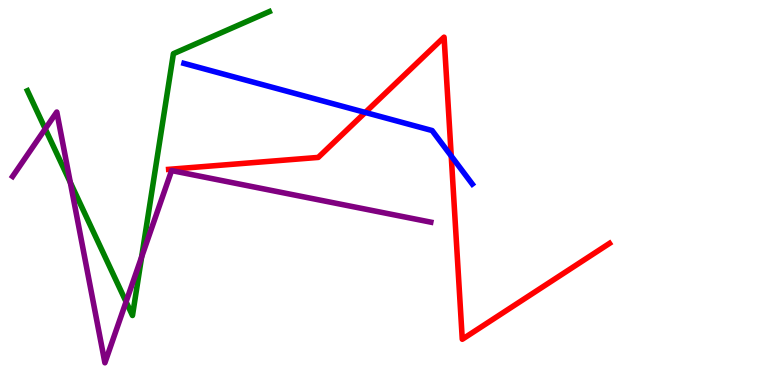[{'lines': ['blue', 'red'], 'intersections': [{'x': 4.71, 'y': 7.08}, {'x': 5.82, 'y': 5.95}]}, {'lines': ['green', 'red'], 'intersections': []}, {'lines': ['purple', 'red'], 'intersections': []}, {'lines': ['blue', 'green'], 'intersections': []}, {'lines': ['blue', 'purple'], 'intersections': []}, {'lines': ['green', 'purple'], 'intersections': [{'x': 0.584, 'y': 6.65}, {'x': 0.907, 'y': 5.26}, {'x': 1.63, 'y': 2.16}, {'x': 1.83, 'y': 3.33}]}]